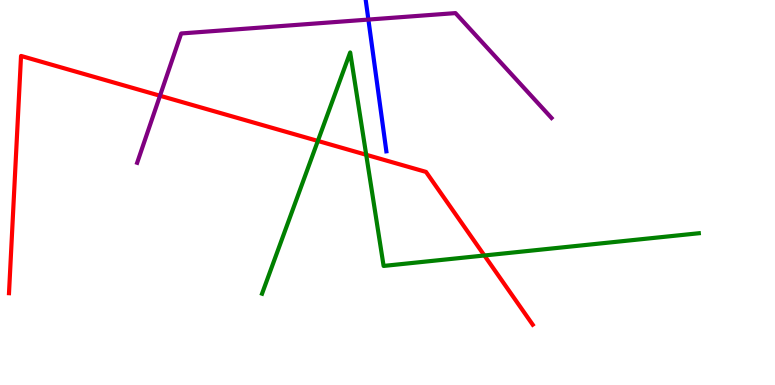[{'lines': ['blue', 'red'], 'intersections': []}, {'lines': ['green', 'red'], 'intersections': [{'x': 4.1, 'y': 6.34}, {'x': 4.73, 'y': 5.98}, {'x': 6.25, 'y': 3.36}]}, {'lines': ['purple', 'red'], 'intersections': [{'x': 2.06, 'y': 7.51}]}, {'lines': ['blue', 'green'], 'intersections': []}, {'lines': ['blue', 'purple'], 'intersections': [{'x': 4.75, 'y': 9.49}]}, {'lines': ['green', 'purple'], 'intersections': []}]